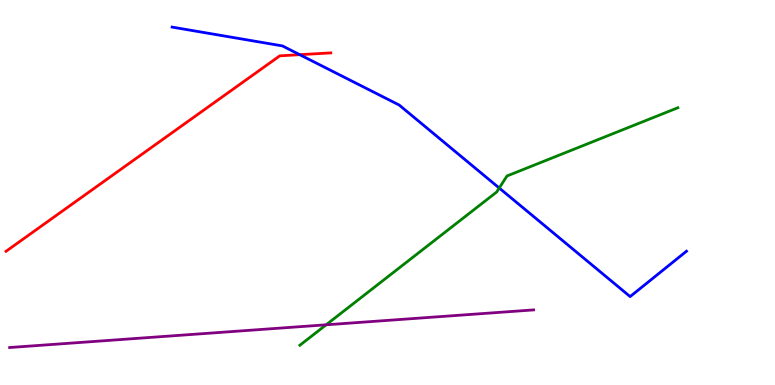[{'lines': ['blue', 'red'], 'intersections': [{'x': 3.87, 'y': 8.58}]}, {'lines': ['green', 'red'], 'intersections': []}, {'lines': ['purple', 'red'], 'intersections': []}, {'lines': ['blue', 'green'], 'intersections': [{'x': 6.44, 'y': 5.12}]}, {'lines': ['blue', 'purple'], 'intersections': []}, {'lines': ['green', 'purple'], 'intersections': [{'x': 4.21, 'y': 1.56}]}]